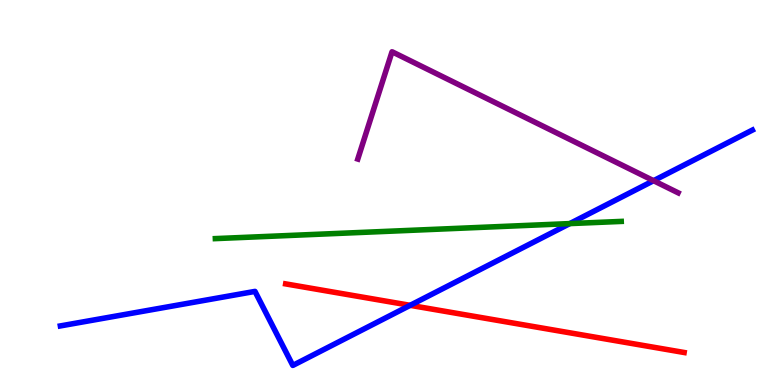[{'lines': ['blue', 'red'], 'intersections': [{'x': 5.29, 'y': 2.07}]}, {'lines': ['green', 'red'], 'intersections': []}, {'lines': ['purple', 'red'], 'intersections': []}, {'lines': ['blue', 'green'], 'intersections': [{'x': 7.35, 'y': 4.19}]}, {'lines': ['blue', 'purple'], 'intersections': [{'x': 8.43, 'y': 5.31}]}, {'lines': ['green', 'purple'], 'intersections': []}]